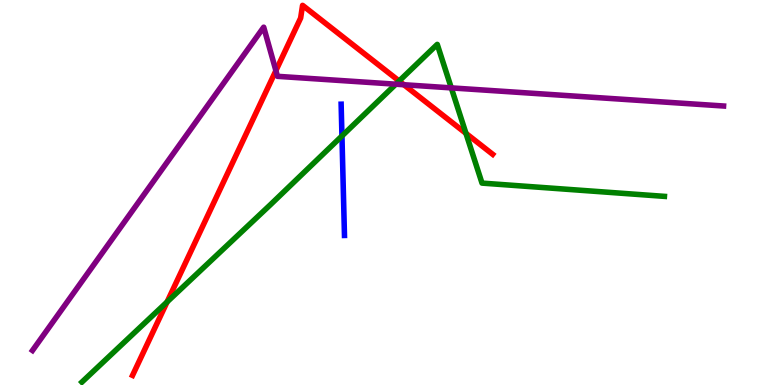[{'lines': ['blue', 'red'], 'intersections': []}, {'lines': ['green', 'red'], 'intersections': [{'x': 2.16, 'y': 2.16}, {'x': 5.15, 'y': 7.9}, {'x': 6.01, 'y': 6.54}]}, {'lines': ['purple', 'red'], 'intersections': [{'x': 3.56, 'y': 8.17}, {'x': 5.21, 'y': 7.8}]}, {'lines': ['blue', 'green'], 'intersections': [{'x': 4.41, 'y': 6.47}]}, {'lines': ['blue', 'purple'], 'intersections': []}, {'lines': ['green', 'purple'], 'intersections': [{'x': 5.11, 'y': 7.81}, {'x': 5.82, 'y': 7.72}]}]